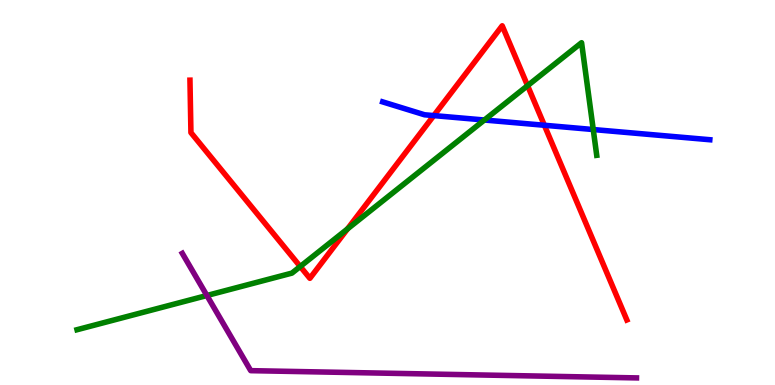[{'lines': ['blue', 'red'], 'intersections': [{'x': 5.6, 'y': 7.0}, {'x': 7.02, 'y': 6.75}]}, {'lines': ['green', 'red'], 'intersections': [{'x': 3.87, 'y': 3.08}, {'x': 4.48, 'y': 4.05}, {'x': 6.81, 'y': 7.78}]}, {'lines': ['purple', 'red'], 'intersections': []}, {'lines': ['blue', 'green'], 'intersections': [{'x': 6.25, 'y': 6.88}, {'x': 7.65, 'y': 6.64}]}, {'lines': ['blue', 'purple'], 'intersections': []}, {'lines': ['green', 'purple'], 'intersections': [{'x': 2.67, 'y': 2.32}]}]